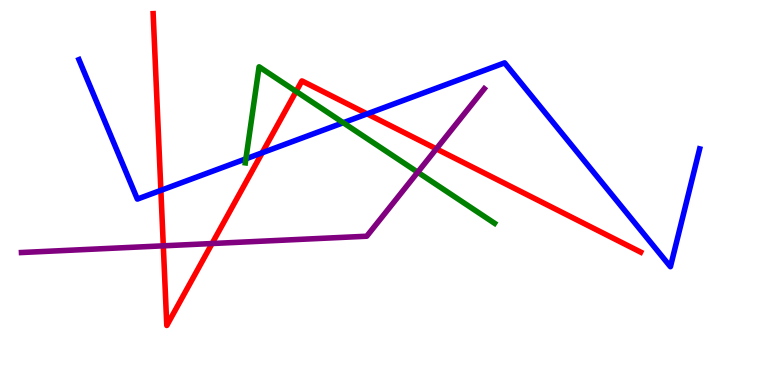[{'lines': ['blue', 'red'], 'intersections': [{'x': 2.08, 'y': 5.06}, {'x': 3.38, 'y': 6.03}, {'x': 4.74, 'y': 7.04}]}, {'lines': ['green', 'red'], 'intersections': [{'x': 3.82, 'y': 7.63}]}, {'lines': ['purple', 'red'], 'intersections': [{'x': 2.11, 'y': 3.61}, {'x': 2.74, 'y': 3.67}, {'x': 5.63, 'y': 6.13}]}, {'lines': ['blue', 'green'], 'intersections': [{'x': 3.17, 'y': 5.87}, {'x': 4.43, 'y': 6.81}]}, {'lines': ['blue', 'purple'], 'intersections': []}, {'lines': ['green', 'purple'], 'intersections': [{'x': 5.39, 'y': 5.53}]}]